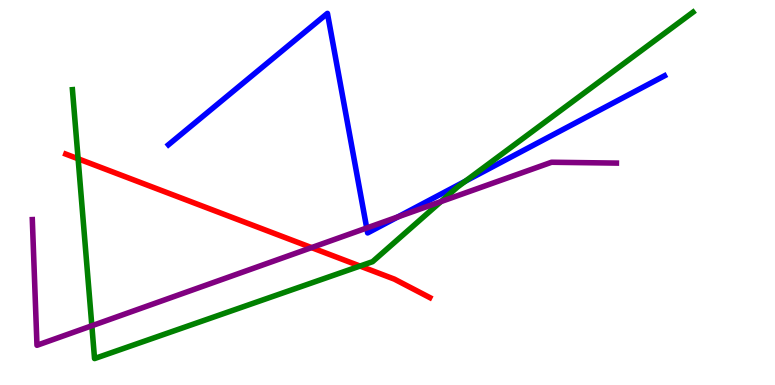[{'lines': ['blue', 'red'], 'intersections': []}, {'lines': ['green', 'red'], 'intersections': [{'x': 1.01, 'y': 5.88}, {'x': 4.65, 'y': 3.09}]}, {'lines': ['purple', 'red'], 'intersections': [{'x': 4.02, 'y': 3.57}]}, {'lines': ['blue', 'green'], 'intersections': [{'x': 6.0, 'y': 5.29}]}, {'lines': ['blue', 'purple'], 'intersections': [{'x': 4.73, 'y': 4.08}, {'x': 5.13, 'y': 4.37}]}, {'lines': ['green', 'purple'], 'intersections': [{'x': 1.19, 'y': 1.54}, {'x': 5.69, 'y': 4.76}]}]